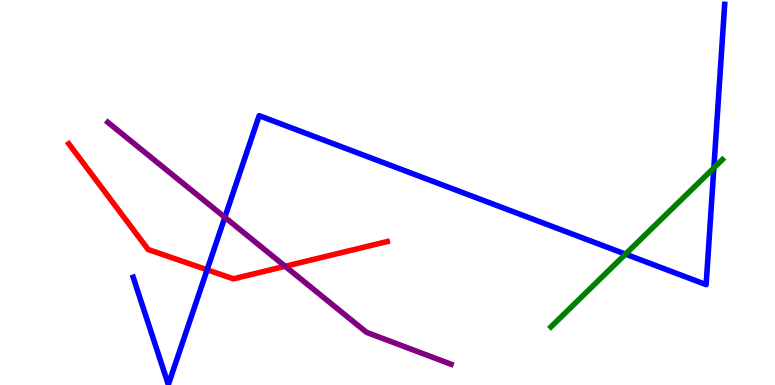[{'lines': ['blue', 'red'], 'intersections': [{'x': 2.67, 'y': 2.99}]}, {'lines': ['green', 'red'], 'intersections': []}, {'lines': ['purple', 'red'], 'intersections': [{'x': 3.68, 'y': 3.08}]}, {'lines': ['blue', 'green'], 'intersections': [{'x': 8.07, 'y': 3.4}, {'x': 9.21, 'y': 5.64}]}, {'lines': ['blue', 'purple'], 'intersections': [{'x': 2.9, 'y': 4.36}]}, {'lines': ['green', 'purple'], 'intersections': []}]